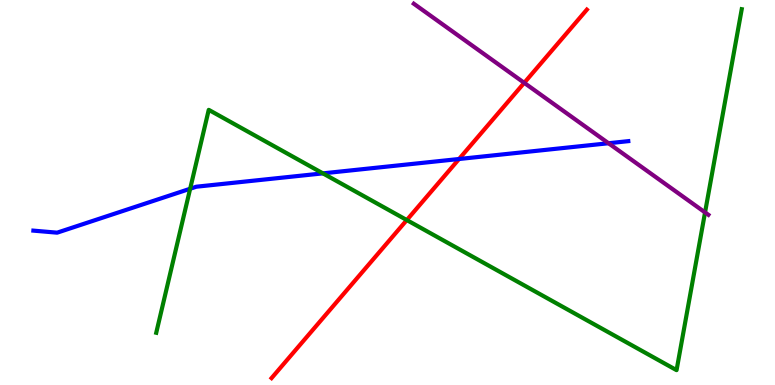[{'lines': ['blue', 'red'], 'intersections': [{'x': 5.92, 'y': 5.87}]}, {'lines': ['green', 'red'], 'intersections': [{'x': 5.25, 'y': 4.28}]}, {'lines': ['purple', 'red'], 'intersections': [{'x': 6.76, 'y': 7.85}]}, {'lines': ['blue', 'green'], 'intersections': [{'x': 2.45, 'y': 5.1}, {'x': 4.17, 'y': 5.5}]}, {'lines': ['blue', 'purple'], 'intersections': [{'x': 7.85, 'y': 6.28}]}, {'lines': ['green', 'purple'], 'intersections': [{'x': 9.1, 'y': 4.48}]}]